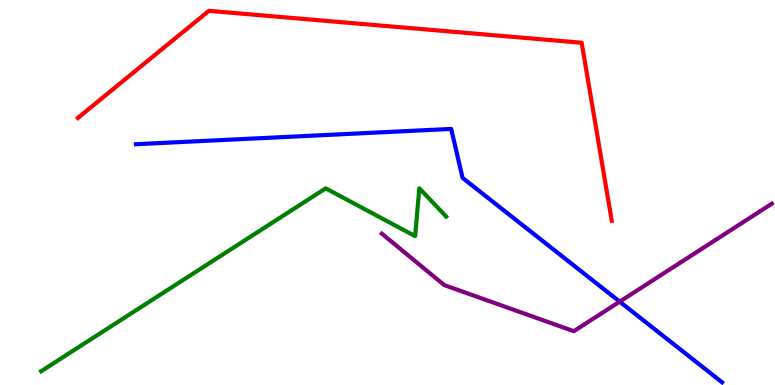[{'lines': ['blue', 'red'], 'intersections': []}, {'lines': ['green', 'red'], 'intersections': []}, {'lines': ['purple', 'red'], 'intersections': []}, {'lines': ['blue', 'green'], 'intersections': []}, {'lines': ['blue', 'purple'], 'intersections': [{'x': 8.0, 'y': 2.16}]}, {'lines': ['green', 'purple'], 'intersections': []}]